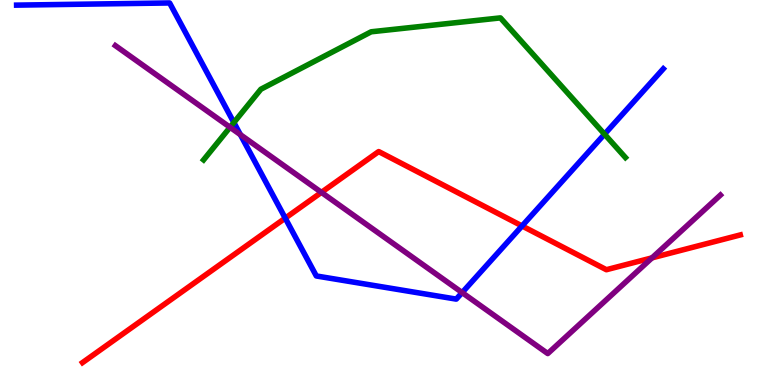[{'lines': ['blue', 'red'], 'intersections': [{'x': 3.68, 'y': 4.33}, {'x': 6.74, 'y': 4.13}]}, {'lines': ['green', 'red'], 'intersections': []}, {'lines': ['purple', 'red'], 'intersections': [{'x': 4.15, 'y': 5.0}, {'x': 8.41, 'y': 3.3}]}, {'lines': ['blue', 'green'], 'intersections': [{'x': 3.02, 'y': 6.82}, {'x': 7.8, 'y': 6.51}]}, {'lines': ['blue', 'purple'], 'intersections': [{'x': 3.1, 'y': 6.5}, {'x': 5.96, 'y': 2.4}]}, {'lines': ['green', 'purple'], 'intersections': [{'x': 2.97, 'y': 6.69}]}]